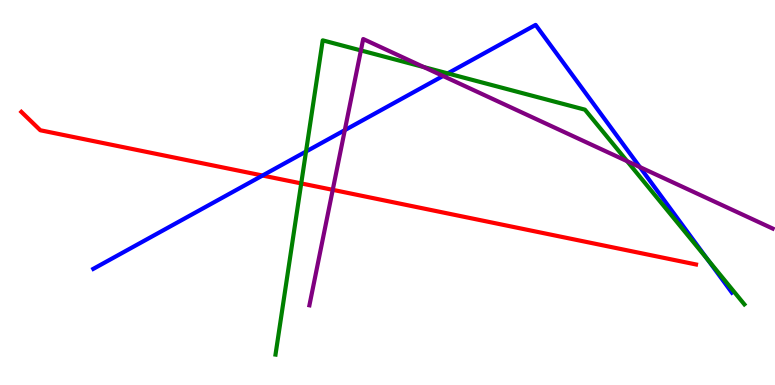[{'lines': ['blue', 'red'], 'intersections': [{'x': 3.39, 'y': 5.44}]}, {'lines': ['green', 'red'], 'intersections': [{'x': 3.89, 'y': 5.24}]}, {'lines': ['purple', 'red'], 'intersections': [{'x': 4.29, 'y': 5.07}]}, {'lines': ['blue', 'green'], 'intersections': [{'x': 3.95, 'y': 6.06}, {'x': 5.78, 'y': 8.09}, {'x': 9.13, 'y': 3.26}]}, {'lines': ['blue', 'purple'], 'intersections': [{'x': 4.45, 'y': 6.62}, {'x': 5.72, 'y': 8.03}, {'x': 8.26, 'y': 5.66}]}, {'lines': ['green', 'purple'], 'intersections': [{'x': 4.66, 'y': 8.69}, {'x': 5.47, 'y': 8.26}, {'x': 8.09, 'y': 5.81}]}]